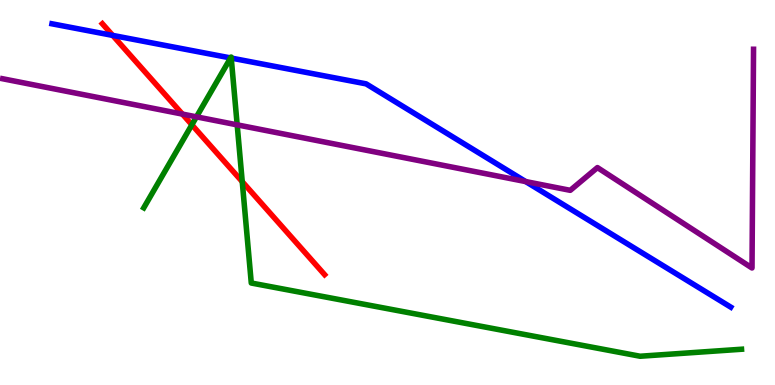[{'lines': ['blue', 'red'], 'intersections': [{'x': 1.45, 'y': 9.08}]}, {'lines': ['green', 'red'], 'intersections': [{'x': 2.48, 'y': 6.76}, {'x': 3.13, 'y': 5.28}]}, {'lines': ['purple', 'red'], 'intersections': [{'x': 2.35, 'y': 7.04}]}, {'lines': ['blue', 'green'], 'intersections': [{'x': 2.98, 'y': 8.49}, {'x': 2.98, 'y': 8.49}]}, {'lines': ['blue', 'purple'], 'intersections': [{'x': 6.78, 'y': 5.28}]}, {'lines': ['green', 'purple'], 'intersections': [{'x': 2.54, 'y': 6.96}, {'x': 3.06, 'y': 6.76}]}]